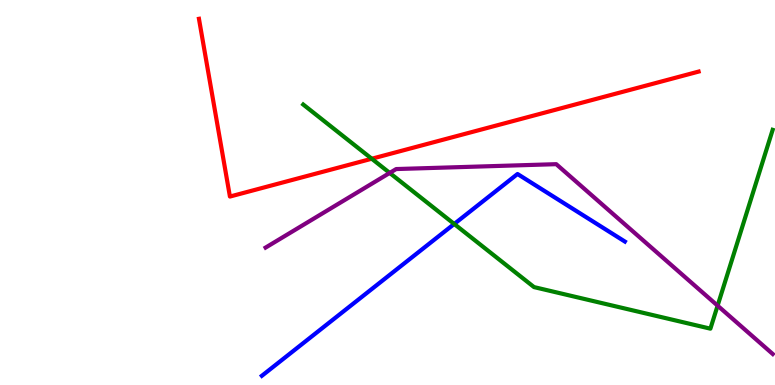[{'lines': ['blue', 'red'], 'intersections': []}, {'lines': ['green', 'red'], 'intersections': [{'x': 4.8, 'y': 5.88}]}, {'lines': ['purple', 'red'], 'intersections': []}, {'lines': ['blue', 'green'], 'intersections': [{'x': 5.86, 'y': 4.18}]}, {'lines': ['blue', 'purple'], 'intersections': []}, {'lines': ['green', 'purple'], 'intersections': [{'x': 5.03, 'y': 5.51}, {'x': 9.26, 'y': 2.06}]}]